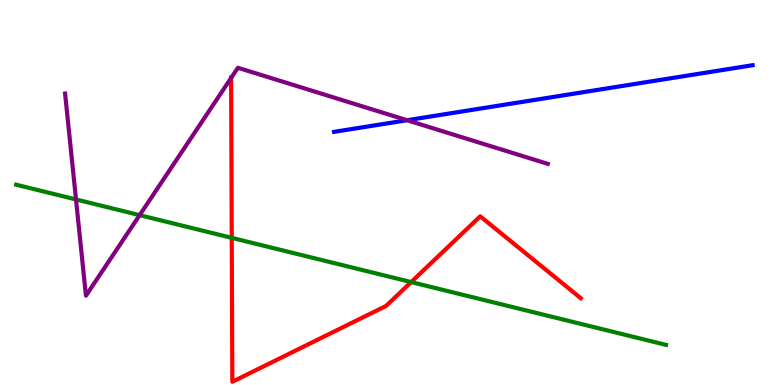[{'lines': ['blue', 'red'], 'intersections': []}, {'lines': ['green', 'red'], 'intersections': [{'x': 2.99, 'y': 3.82}, {'x': 5.31, 'y': 2.67}]}, {'lines': ['purple', 'red'], 'intersections': [{'x': 2.98, 'y': 7.98}]}, {'lines': ['blue', 'green'], 'intersections': []}, {'lines': ['blue', 'purple'], 'intersections': [{'x': 5.25, 'y': 6.88}]}, {'lines': ['green', 'purple'], 'intersections': [{'x': 0.981, 'y': 4.82}, {'x': 1.8, 'y': 4.41}]}]